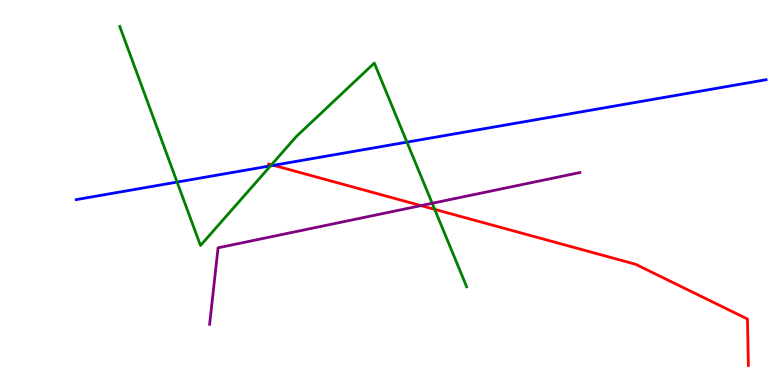[{'lines': ['blue', 'red'], 'intersections': [{'x': 3.53, 'y': 5.71}]}, {'lines': ['green', 'red'], 'intersections': [{'x': 3.5, 'y': 5.72}, {'x': 5.61, 'y': 4.56}]}, {'lines': ['purple', 'red'], 'intersections': [{'x': 5.43, 'y': 4.66}]}, {'lines': ['blue', 'green'], 'intersections': [{'x': 2.29, 'y': 5.27}, {'x': 3.49, 'y': 5.69}, {'x': 5.25, 'y': 6.31}]}, {'lines': ['blue', 'purple'], 'intersections': []}, {'lines': ['green', 'purple'], 'intersections': [{'x': 5.58, 'y': 4.72}]}]